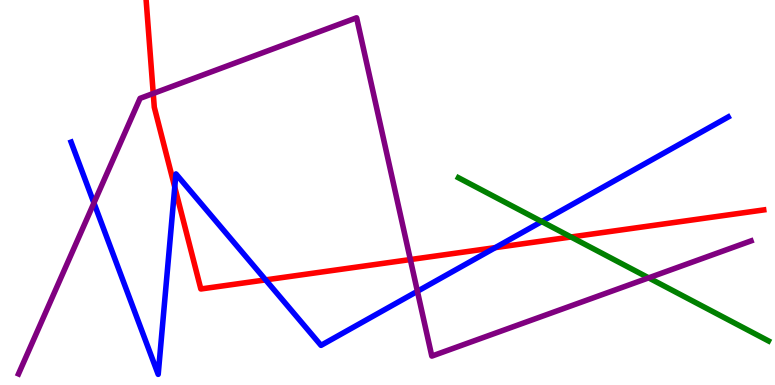[{'lines': ['blue', 'red'], 'intersections': [{'x': 2.25, 'y': 5.14}, {'x': 3.43, 'y': 2.73}, {'x': 6.39, 'y': 3.57}]}, {'lines': ['green', 'red'], 'intersections': [{'x': 7.37, 'y': 3.84}]}, {'lines': ['purple', 'red'], 'intersections': [{'x': 1.98, 'y': 7.57}, {'x': 5.29, 'y': 3.26}]}, {'lines': ['blue', 'green'], 'intersections': [{'x': 6.99, 'y': 4.24}]}, {'lines': ['blue', 'purple'], 'intersections': [{'x': 1.21, 'y': 4.73}, {'x': 5.39, 'y': 2.43}]}, {'lines': ['green', 'purple'], 'intersections': [{'x': 8.37, 'y': 2.78}]}]